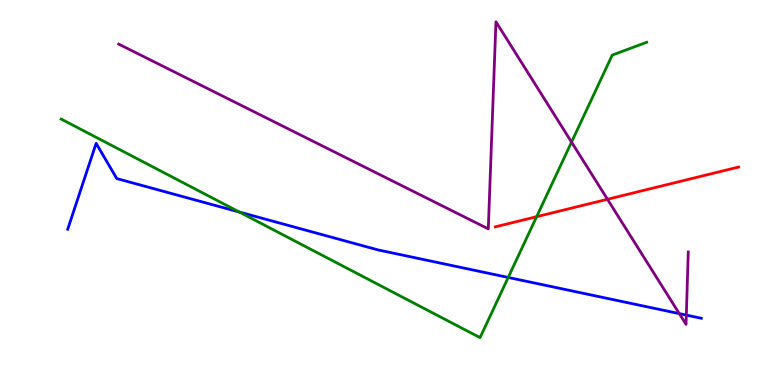[{'lines': ['blue', 'red'], 'intersections': []}, {'lines': ['green', 'red'], 'intersections': [{'x': 6.92, 'y': 4.37}]}, {'lines': ['purple', 'red'], 'intersections': [{'x': 7.84, 'y': 4.82}]}, {'lines': ['blue', 'green'], 'intersections': [{'x': 3.09, 'y': 4.49}, {'x': 6.56, 'y': 2.79}]}, {'lines': ['blue', 'purple'], 'intersections': [{'x': 8.77, 'y': 1.85}, {'x': 8.86, 'y': 1.82}]}, {'lines': ['green', 'purple'], 'intersections': [{'x': 7.37, 'y': 6.31}]}]